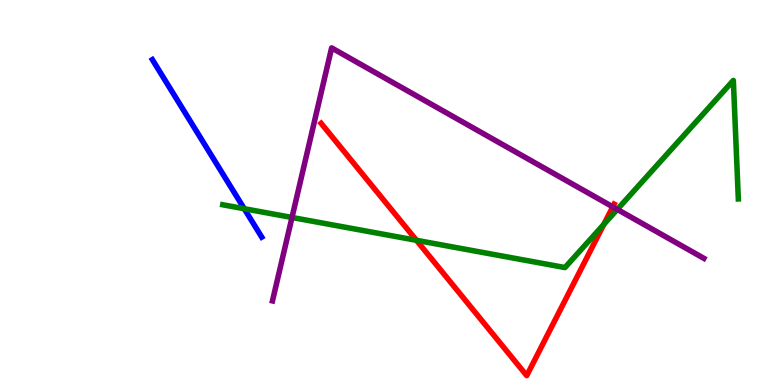[{'lines': ['blue', 'red'], 'intersections': []}, {'lines': ['green', 'red'], 'intersections': [{'x': 5.37, 'y': 3.76}, {'x': 7.79, 'y': 4.17}]}, {'lines': ['purple', 'red'], 'intersections': [{'x': 7.91, 'y': 4.63}]}, {'lines': ['blue', 'green'], 'intersections': [{'x': 3.15, 'y': 4.58}]}, {'lines': ['blue', 'purple'], 'intersections': []}, {'lines': ['green', 'purple'], 'intersections': [{'x': 3.77, 'y': 4.35}, {'x': 7.97, 'y': 4.56}]}]